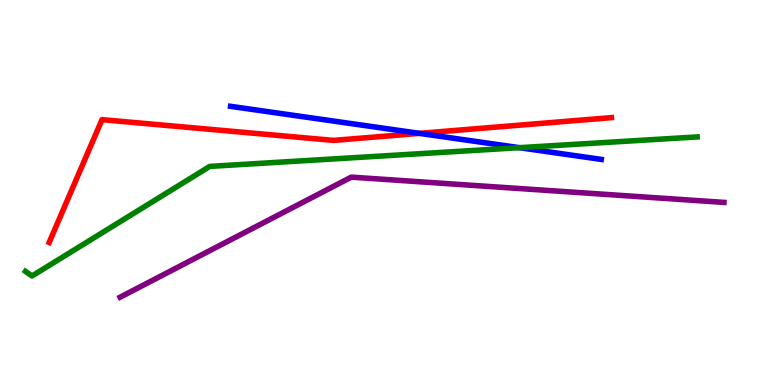[{'lines': ['blue', 'red'], 'intersections': [{'x': 5.41, 'y': 6.54}]}, {'lines': ['green', 'red'], 'intersections': []}, {'lines': ['purple', 'red'], 'intersections': []}, {'lines': ['blue', 'green'], 'intersections': [{'x': 6.7, 'y': 6.16}]}, {'lines': ['blue', 'purple'], 'intersections': []}, {'lines': ['green', 'purple'], 'intersections': []}]